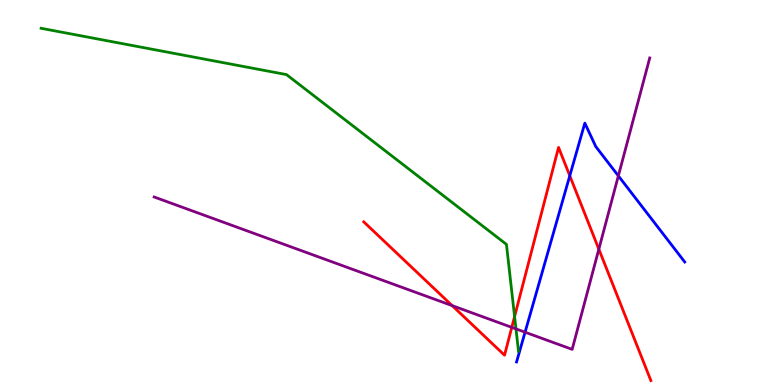[{'lines': ['blue', 'red'], 'intersections': [{'x': 7.35, 'y': 5.43}]}, {'lines': ['green', 'red'], 'intersections': [{'x': 6.64, 'y': 1.78}]}, {'lines': ['purple', 'red'], 'intersections': [{'x': 5.83, 'y': 2.06}, {'x': 6.6, 'y': 1.5}, {'x': 7.73, 'y': 3.53}]}, {'lines': ['blue', 'green'], 'intersections': []}, {'lines': ['blue', 'purple'], 'intersections': [{'x': 6.78, 'y': 1.37}, {'x': 7.98, 'y': 5.43}]}, {'lines': ['green', 'purple'], 'intersections': [{'x': 6.66, 'y': 1.46}]}]